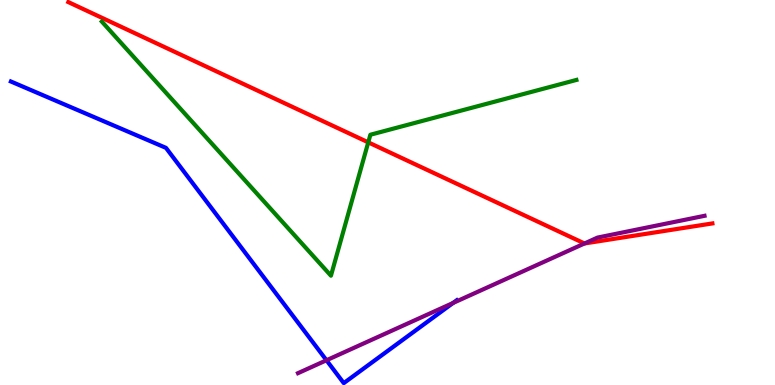[{'lines': ['blue', 'red'], 'intersections': []}, {'lines': ['green', 'red'], 'intersections': [{'x': 4.75, 'y': 6.3}]}, {'lines': ['purple', 'red'], 'intersections': [{'x': 7.54, 'y': 3.68}]}, {'lines': ['blue', 'green'], 'intersections': []}, {'lines': ['blue', 'purple'], 'intersections': [{'x': 4.21, 'y': 0.643}, {'x': 5.85, 'y': 2.13}]}, {'lines': ['green', 'purple'], 'intersections': []}]